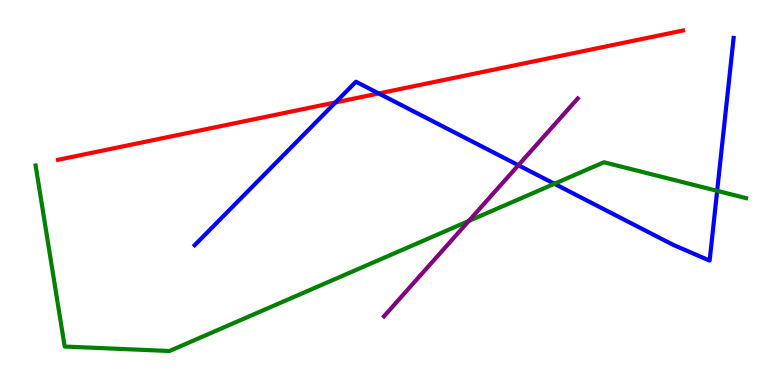[{'lines': ['blue', 'red'], 'intersections': [{'x': 4.33, 'y': 7.34}, {'x': 4.89, 'y': 7.57}]}, {'lines': ['green', 'red'], 'intersections': []}, {'lines': ['purple', 'red'], 'intersections': []}, {'lines': ['blue', 'green'], 'intersections': [{'x': 7.15, 'y': 5.23}, {'x': 9.25, 'y': 5.04}]}, {'lines': ['blue', 'purple'], 'intersections': [{'x': 6.69, 'y': 5.71}]}, {'lines': ['green', 'purple'], 'intersections': [{'x': 6.05, 'y': 4.26}]}]